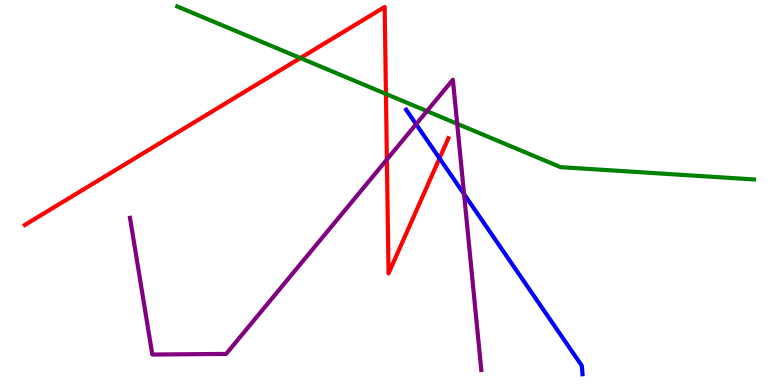[{'lines': ['blue', 'red'], 'intersections': [{'x': 5.67, 'y': 5.89}]}, {'lines': ['green', 'red'], 'intersections': [{'x': 3.88, 'y': 8.49}, {'x': 4.98, 'y': 7.56}]}, {'lines': ['purple', 'red'], 'intersections': [{'x': 4.99, 'y': 5.86}]}, {'lines': ['blue', 'green'], 'intersections': []}, {'lines': ['blue', 'purple'], 'intersections': [{'x': 5.37, 'y': 6.77}, {'x': 5.99, 'y': 4.96}]}, {'lines': ['green', 'purple'], 'intersections': [{'x': 5.51, 'y': 7.11}, {'x': 5.9, 'y': 6.78}]}]